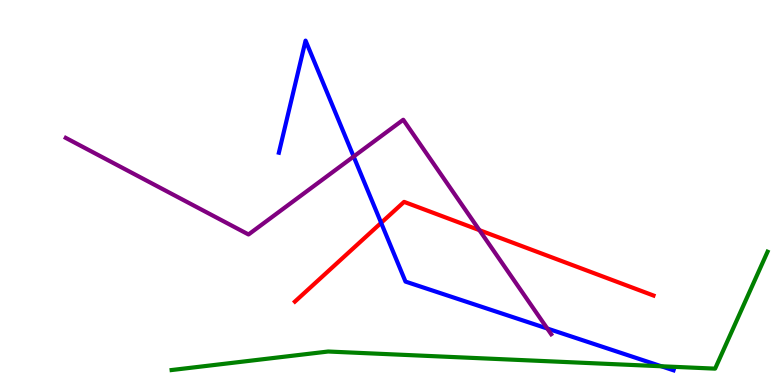[{'lines': ['blue', 'red'], 'intersections': [{'x': 4.92, 'y': 4.21}]}, {'lines': ['green', 'red'], 'intersections': []}, {'lines': ['purple', 'red'], 'intersections': [{'x': 6.19, 'y': 4.02}]}, {'lines': ['blue', 'green'], 'intersections': [{'x': 8.53, 'y': 0.487}]}, {'lines': ['blue', 'purple'], 'intersections': [{'x': 4.56, 'y': 5.93}, {'x': 7.06, 'y': 1.47}]}, {'lines': ['green', 'purple'], 'intersections': []}]